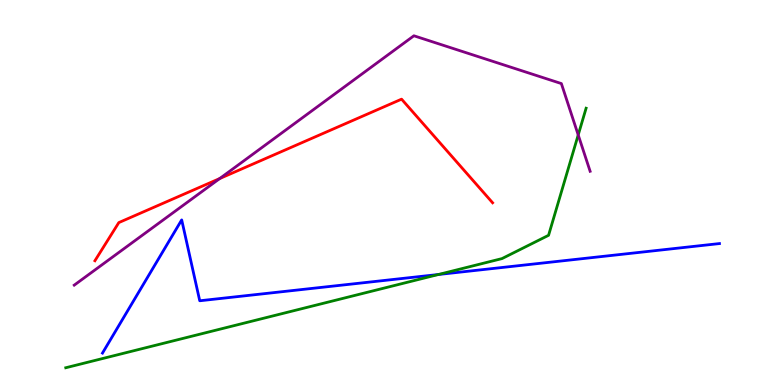[{'lines': ['blue', 'red'], 'intersections': []}, {'lines': ['green', 'red'], 'intersections': []}, {'lines': ['purple', 'red'], 'intersections': [{'x': 2.83, 'y': 5.36}]}, {'lines': ['blue', 'green'], 'intersections': [{'x': 5.66, 'y': 2.87}]}, {'lines': ['blue', 'purple'], 'intersections': []}, {'lines': ['green', 'purple'], 'intersections': [{'x': 7.46, 'y': 6.5}]}]